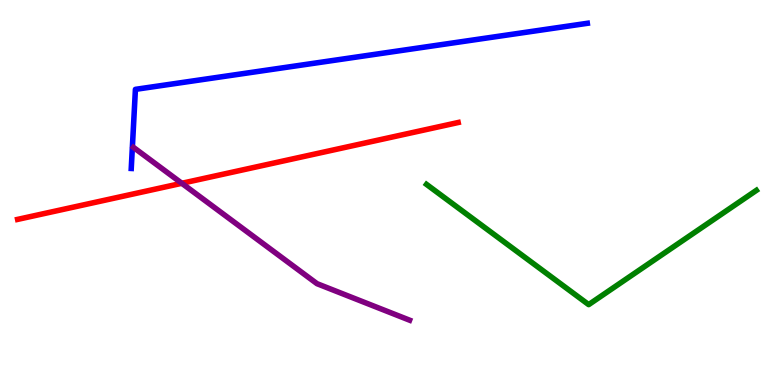[{'lines': ['blue', 'red'], 'intersections': []}, {'lines': ['green', 'red'], 'intersections': []}, {'lines': ['purple', 'red'], 'intersections': [{'x': 2.35, 'y': 5.24}]}, {'lines': ['blue', 'green'], 'intersections': []}, {'lines': ['blue', 'purple'], 'intersections': []}, {'lines': ['green', 'purple'], 'intersections': []}]